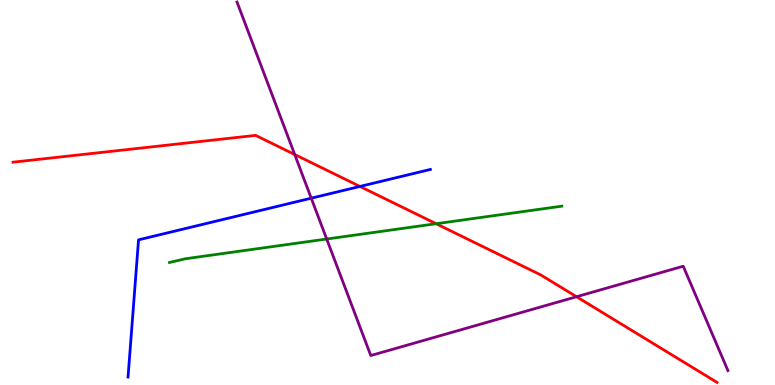[{'lines': ['blue', 'red'], 'intersections': [{'x': 4.64, 'y': 5.16}]}, {'lines': ['green', 'red'], 'intersections': [{'x': 5.63, 'y': 4.19}]}, {'lines': ['purple', 'red'], 'intersections': [{'x': 3.8, 'y': 5.99}, {'x': 7.44, 'y': 2.29}]}, {'lines': ['blue', 'green'], 'intersections': []}, {'lines': ['blue', 'purple'], 'intersections': [{'x': 4.02, 'y': 4.85}]}, {'lines': ['green', 'purple'], 'intersections': [{'x': 4.22, 'y': 3.79}]}]